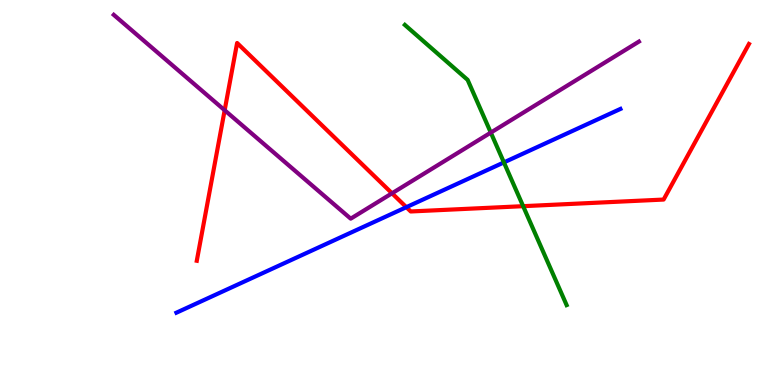[{'lines': ['blue', 'red'], 'intersections': [{'x': 5.24, 'y': 4.62}]}, {'lines': ['green', 'red'], 'intersections': [{'x': 6.75, 'y': 4.64}]}, {'lines': ['purple', 'red'], 'intersections': [{'x': 2.9, 'y': 7.14}, {'x': 5.06, 'y': 4.98}]}, {'lines': ['blue', 'green'], 'intersections': [{'x': 6.5, 'y': 5.78}]}, {'lines': ['blue', 'purple'], 'intersections': []}, {'lines': ['green', 'purple'], 'intersections': [{'x': 6.33, 'y': 6.56}]}]